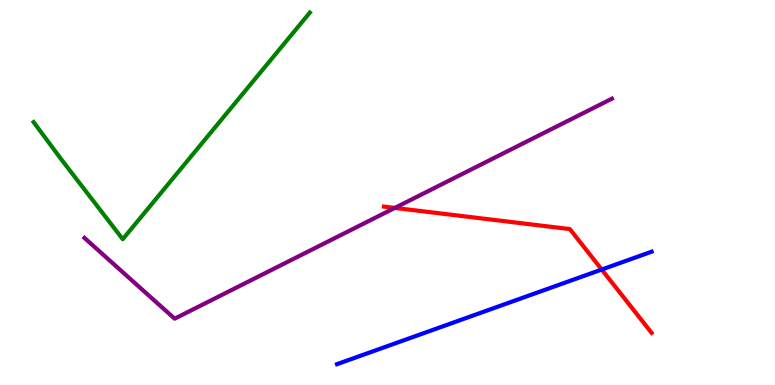[{'lines': ['blue', 'red'], 'intersections': [{'x': 7.76, 'y': 3.0}]}, {'lines': ['green', 'red'], 'intersections': []}, {'lines': ['purple', 'red'], 'intersections': [{'x': 5.09, 'y': 4.6}]}, {'lines': ['blue', 'green'], 'intersections': []}, {'lines': ['blue', 'purple'], 'intersections': []}, {'lines': ['green', 'purple'], 'intersections': []}]